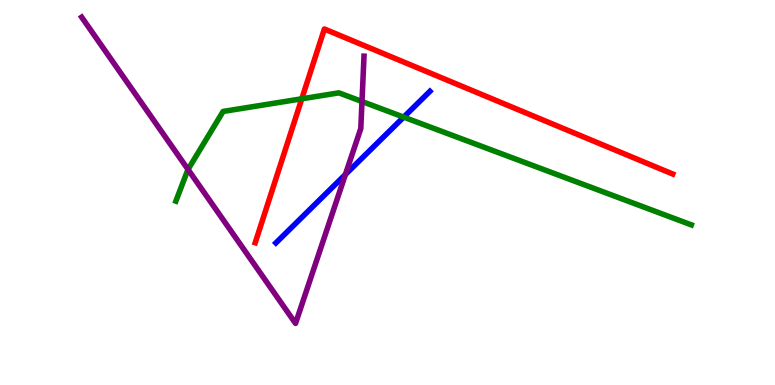[{'lines': ['blue', 'red'], 'intersections': []}, {'lines': ['green', 'red'], 'intersections': [{'x': 3.89, 'y': 7.43}]}, {'lines': ['purple', 'red'], 'intersections': []}, {'lines': ['blue', 'green'], 'intersections': [{'x': 5.21, 'y': 6.96}]}, {'lines': ['blue', 'purple'], 'intersections': [{'x': 4.46, 'y': 5.47}]}, {'lines': ['green', 'purple'], 'intersections': [{'x': 2.43, 'y': 5.6}, {'x': 4.67, 'y': 7.36}]}]